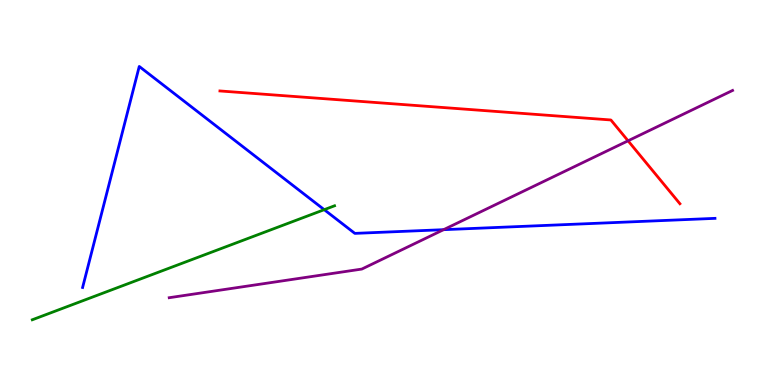[{'lines': ['blue', 'red'], 'intersections': []}, {'lines': ['green', 'red'], 'intersections': []}, {'lines': ['purple', 'red'], 'intersections': [{'x': 8.1, 'y': 6.34}]}, {'lines': ['blue', 'green'], 'intersections': [{'x': 4.18, 'y': 4.55}]}, {'lines': ['blue', 'purple'], 'intersections': [{'x': 5.72, 'y': 4.03}]}, {'lines': ['green', 'purple'], 'intersections': []}]